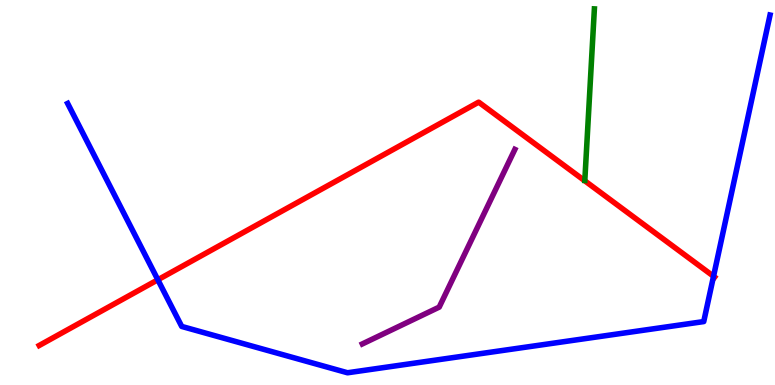[{'lines': ['blue', 'red'], 'intersections': [{'x': 2.04, 'y': 2.73}, {'x': 9.21, 'y': 2.82}]}, {'lines': ['green', 'red'], 'intersections': []}, {'lines': ['purple', 'red'], 'intersections': []}, {'lines': ['blue', 'green'], 'intersections': []}, {'lines': ['blue', 'purple'], 'intersections': []}, {'lines': ['green', 'purple'], 'intersections': []}]